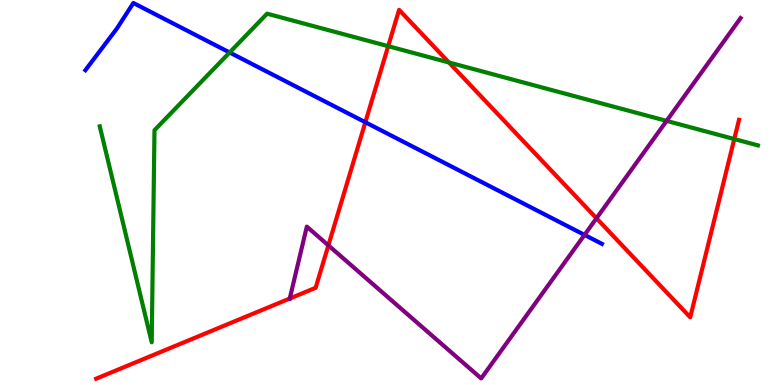[{'lines': ['blue', 'red'], 'intersections': [{'x': 4.71, 'y': 6.82}]}, {'lines': ['green', 'red'], 'intersections': [{'x': 5.01, 'y': 8.8}, {'x': 5.79, 'y': 8.38}, {'x': 9.47, 'y': 6.39}]}, {'lines': ['purple', 'red'], 'intersections': [{'x': 3.74, 'y': 2.25}, {'x': 4.24, 'y': 3.63}, {'x': 7.7, 'y': 4.33}]}, {'lines': ['blue', 'green'], 'intersections': [{'x': 2.96, 'y': 8.64}]}, {'lines': ['blue', 'purple'], 'intersections': [{'x': 7.54, 'y': 3.9}]}, {'lines': ['green', 'purple'], 'intersections': [{'x': 8.6, 'y': 6.86}]}]